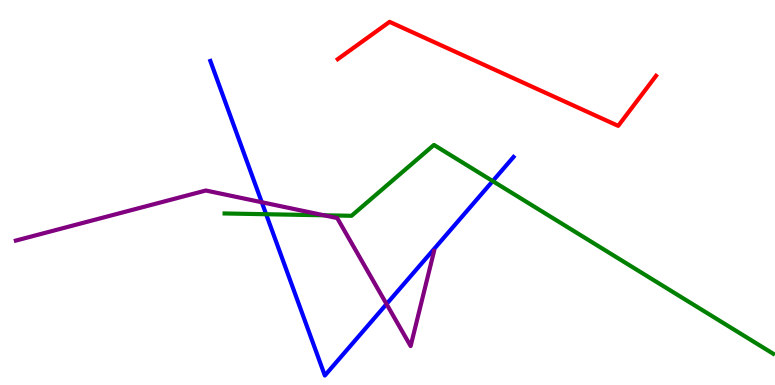[{'lines': ['blue', 'red'], 'intersections': []}, {'lines': ['green', 'red'], 'intersections': []}, {'lines': ['purple', 'red'], 'intersections': []}, {'lines': ['blue', 'green'], 'intersections': [{'x': 3.43, 'y': 4.44}, {'x': 6.36, 'y': 5.3}]}, {'lines': ['blue', 'purple'], 'intersections': [{'x': 3.38, 'y': 4.75}, {'x': 4.99, 'y': 2.1}]}, {'lines': ['green', 'purple'], 'intersections': [{'x': 4.18, 'y': 4.41}]}]